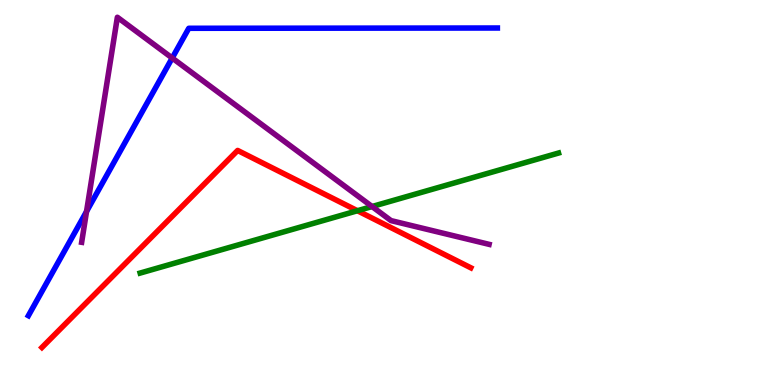[{'lines': ['blue', 'red'], 'intersections': []}, {'lines': ['green', 'red'], 'intersections': [{'x': 4.61, 'y': 4.53}]}, {'lines': ['purple', 'red'], 'intersections': []}, {'lines': ['blue', 'green'], 'intersections': []}, {'lines': ['blue', 'purple'], 'intersections': [{'x': 1.12, 'y': 4.51}, {'x': 2.22, 'y': 8.49}]}, {'lines': ['green', 'purple'], 'intersections': [{'x': 4.8, 'y': 4.64}]}]